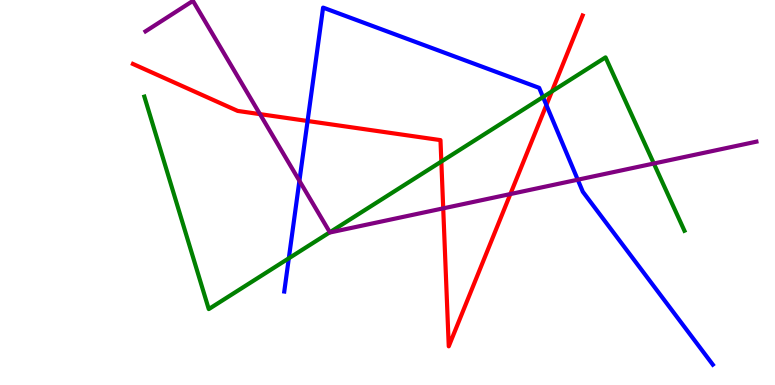[{'lines': ['blue', 'red'], 'intersections': [{'x': 3.97, 'y': 6.86}, {'x': 7.05, 'y': 7.27}]}, {'lines': ['green', 'red'], 'intersections': [{'x': 5.69, 'y': 5.8}, {'x': 7.12, 'y': 7.63}]}, {'lines': ['purple', 'red'], 'intersections': [{'x': 3.35, 'y': 7.04}, {'x': 5.72, 'y': 4.59}, {'x': 6.59, 'y': 4.96}]}, {'lines': ['blue', 'green'], 'intersections': [{'x': 3.73, 'y': 3.29}, {'x': 7.01, 'y': 7.48}]}, {'lines': ['blue', 'purple'], 'intersections': [{'x': 3.86, 'y': 5.3}, {'x': 7.45, 'y': 5.33}]}, {'lines': ['green', 'purple'], 'intersections': [{'x': 4.26, 'y': 3.97}, {'x': 8.44, 'y': 5.75}]}]